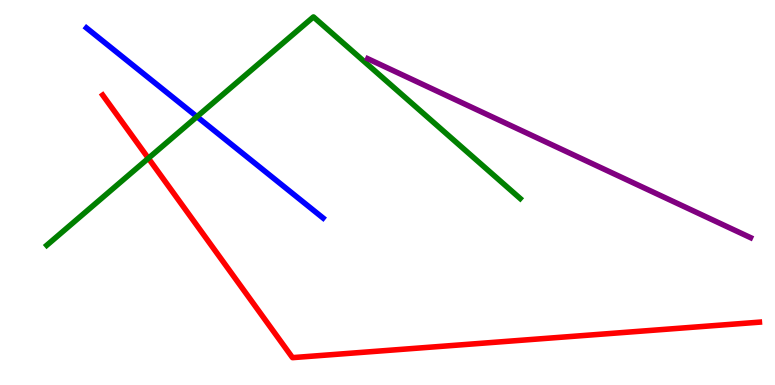[{'lines': ['blue', 'red'], 'intersections': []}, {'lines': ['green', 'red'], 'intersections': [{'x': 1.91, 'y': 5.89}]}, {'lines': ['purple', 'red'], 'intersections': []}, {'lines': ['blue', 'green'], 'intersections': [{'x': 2.54, 'y': 6.97}]}, {'lines': ['blue', 'purple'], 'intersections': []}, {'lines': ['green', 'purple'], 'intersections': []}]